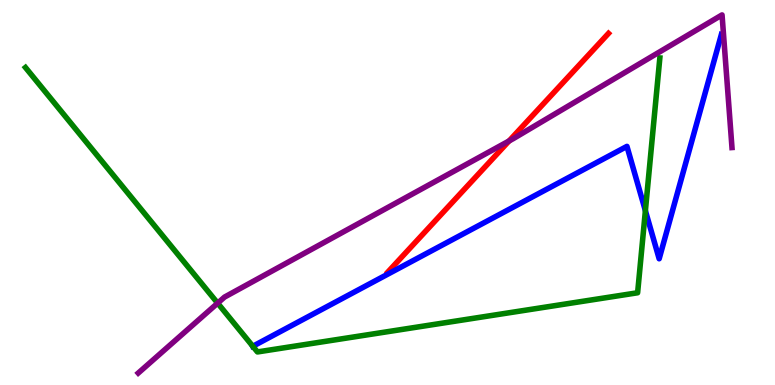[{'lines': ['blue', 'red'], 'intersections': []}, {'lines': ['green', 'red'], 'intersections': []}, {'lines': ['purple', 'red'], 'intersections': [{'x': 6.57, 'y': 6.34}]}, {'lines': ['blue', 'green'], 'intersections': [{'x': 3.26, 'y': 1.01}, {'x': 8.33, 'y': 4.53}]}, {'lines': ['blue', 'purple'], 'intersections': []}, {'lines': ['green', 'purple'], 'intersections': [{'x': 2.81, 'y': 2.13}]}]